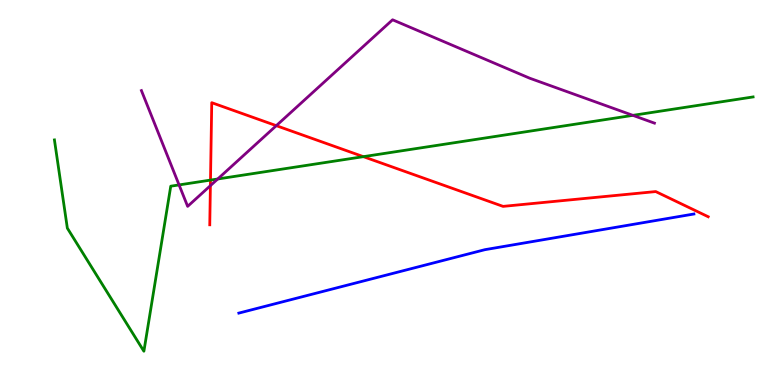[{'lines': ['blue', 'red'], 'intersections': []}, {'lines': ['green', 'red'], 'intersections': [{'x': 2.72, 'y': 5.32}, {'x': 4.69, 'y': 5.93}]}, {'lines': ['purple', 'red'], 'intersections': [{'x': 2.71, 'y': 5.18}, {'x': 3.57, 'y': 6.74}]}, {'lines': ['blue', 'green'], 'intersections': []}, {'lines': ['blue', 'purple'], 'intersections': []}, {'lines': ['green', 'purple'], 'intersections': [{'x': 2.31, 'y': 5.2}, {'x': 2.81, 'y': 5.35}, {'x': 8.17, 'y': 7.0}]}]